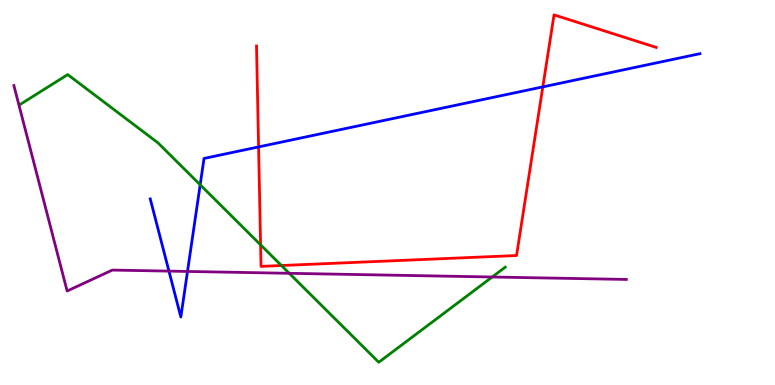[{'lines': ['blue', 'red'], 'intersections': [{'x': 3.34, 'y': 6.18}, {'x': 7.0, 'y': 7.74}]}, {'lines': ['green', 'red'], 'intersections': [{'x': 3.36, 'y': 3.64}, {'x': 3.63, 'y': 3.1}]}, {'lines': ['purple', 'red'], 'intersections': []}, {'lines': ['blue', 'green'], 'intersections': [{'x': 2.58, 'y': 5.2}]}, {'lines': ['blue', 'purple'], 'intersections': [{'x': 2.18, 'y': 2.96}, {'x': 2.42, 'y': 2.95}]}, {'lines': ['green', 'purple'], 'intersections': [{'x': 3.73, 'y': 2.9}, {'x': 6.35, 'y': 2.81}]}]